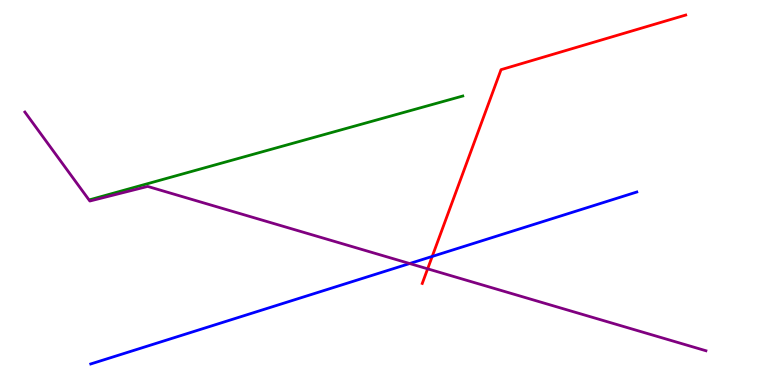[{'lines': ['blue', 'red'], 'intersections': [{'x': 5.58, 'y': 3.34}]}, {'lines': ['green', 'red'], 'intersections': []}, {'lines': ['purple', 'red'], 'intersections': [{'x': 5.52, 'y': 3.02}]}, {'lines': ['blue', 'green'], 'intersections': []}, {'lines': ['blue', 'purple'], 'intersections': [{'x': 5.29, 'y': 3.15}]}, {'lines': ['green', 'purple'], 'intersections': []}]